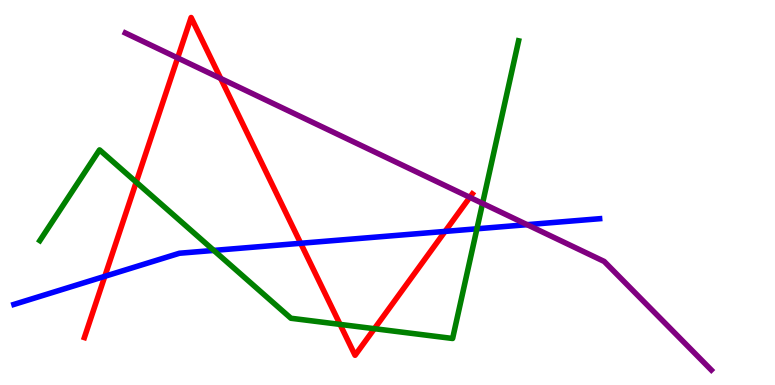[{'lines': ['blue', 'red'], 'intersections': [{'x': 1.35, 'y': 2.82}, {'x': 3.88, 'y': 3.68}, {'x': 5.74, 'y': 3.99}]}, {'lines': ['green', 'red'], 'intersections': [{'x': 1.76, 'y': 5.27}, {'x': 4.39, 'y': 1.57}, {'x': 4.83, 'y': 1.46}]}, {'lines': ['purple', 'red'], 'intersections': [{'x': 2.29, 'y': 8.5}, {'x': 2.85, 'y': 7.96}, {'x': 6.06, 'y': 4.87}]}, {'lines': ['blue', 'green'], 'intersections': [{'x': 2.76, 'y': 3.5}, {'x': 6.15, 'y': 4.06}]}, {'lines': ['blue', 'purple'], 'intersections': [{'x': 6.8, 'y': 4.16}]}, {'lines': ['green', 'purple'], 'intersections': [{'x': 6.23, 'y': 4.72}]}]